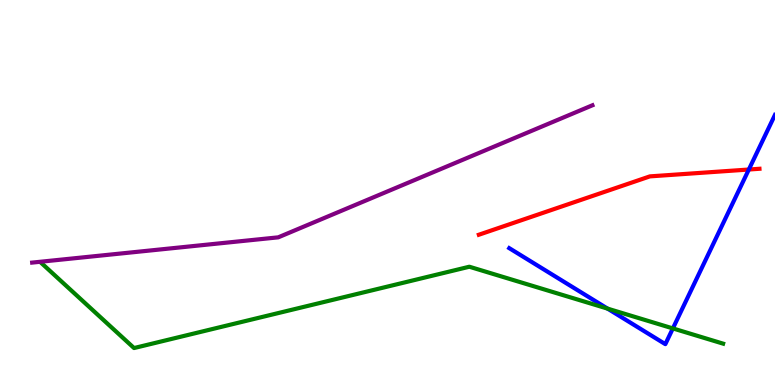[{'lines': ['blue', 'red'], 'intersections': [{'x': 9.66, 'y': 5.6}]}, {'lines': ['green', 'red'], 'intersections': []}, {'lines': ['purple', 'red'], 'intersections': []}, {'lines': ['blue', 'green'], 'intersections': [{'x': 7.84, 'y': 1.98}, {'x': 8.68, 'y': 1.47}]}, {'lines': ['blue', 'purple'], 'intersections': []}, {'lines': ['green', 'purple'], 'intersections': []}]